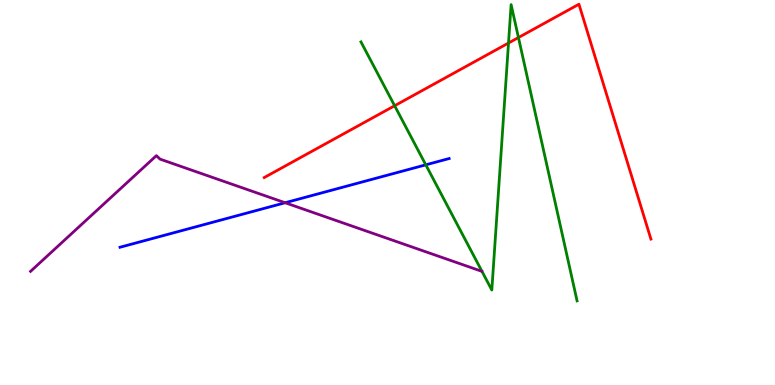[{'lines': ['blue', 'red'], 'intersections': []}, {'lines': ['green', 'red'], 'intersections': [{'x': 5.09, 'y': 7.25}, {'x': 6.56, 'y': 8.88}, {'x': 6.69, 'y': 9.02}]}, {'lines': ['purple', 'red'], 'intersections': []}, {'lines': ['blue', 'green'], 'intersections': [{'x': 5.49, 'y': 5.72}]}, {'lines': ['blue', 'purple'], 'intersections': [{'x': 3.68, 'y': 4.73}]}, {'lines': ['green', 'purple'], 'intersections': []}]